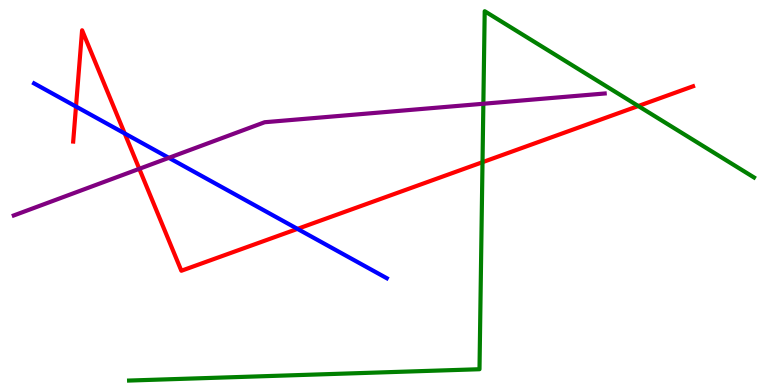[{'lines': ['blue', 'red'], 'intersections': [{'x': 0.981, 'y': 7.23}, {'x': 1.61, 'y': 6.53}, {'x': 3.84, 'y': 4.05}]}, {'lines': ['green', 'red'], 'intersections': [{'x': 6.23, 'y': 5.79}, {'x': 8.24, 'y': 7.25}]}, {'lines': ['purple', 'red'], 'intersections': [{'x': 1.8, 'y': 5.62}]}, {'lines': ['blue', 'green'], 'intersections': []}, {'lines': ['blue', 'purple'], 'intersections': [{'x': 2.18, 'y': 5.9}]}, {'lines': ['green', 'purple'], 'intersections': [{'x': 6.24, 'y': 7.31}]}]